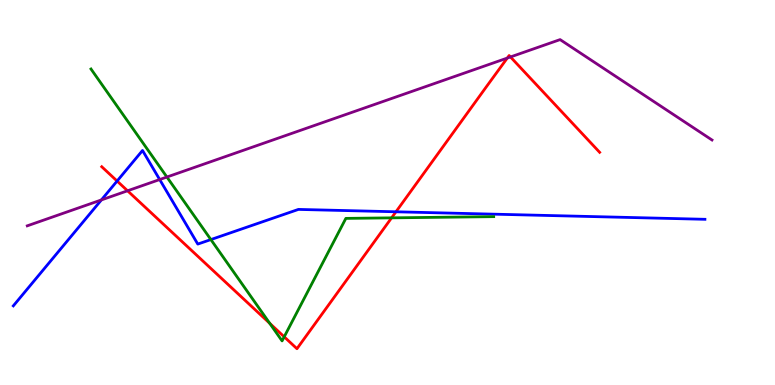[{'lines': ['blue', 'red'], 'intersections': [{'x': 1.51, 'y': 5.3}, {'x': 5.11, 'y': 4.5}]}, {'lines': ['green', 'red'], 'intersections': [{'x': 3.48, 'y': 1.6}, {'x': 3.67, 'y': 1.25}, {'x': 5.05, 'y': 4.34}]}, {'lines': ['purple', 'red'], 'intersections': [{'x': 1.65, 'y': 5.04}, {'x': 6.55, 'y': 8.49}, {'x': 6.59, 'y': 8.52}]}, {'lines': ['blue', 'green'], 'intersections': [{'x': 2.72, 'y': 3.78}]}, {'lines': ['blue', 'purple'], 'intersections': [{'x': 1.31, 'y': 4.81}, {'x': 2.06, 'y': 5.34}]}, {'lines': ['green', 'purple'], 'intersections': [{'x': 2.15, 'y': 5.4}]}]